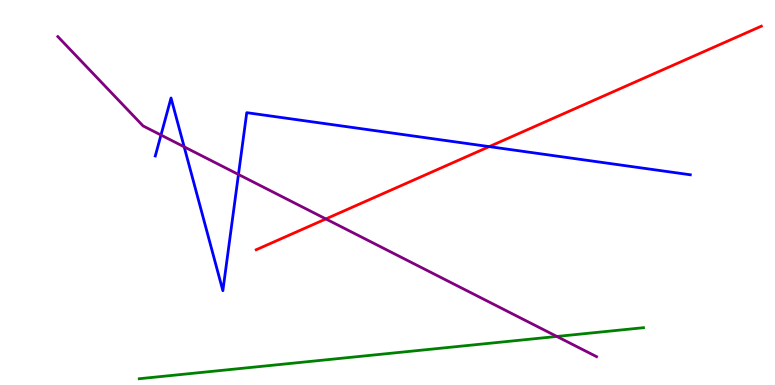[{'lines': ['blue', 'red'], 'intersections': [{'x': 6.31, 'y': 6.19}]}, {'lines': ['green', 'red'], 'intersections': []}, {'lines': ['purple', 'red'], 'intersections': [{'x': 4.2, 'y': 4.31}]}, {'lines': ['blue', 'green'], 'intersections': []}, {'lines': ['blue', 'purple'], 'intersections': [{'x': 2.08, 'y': 6.49}, {'x': 2.38, 'y': 6.19}, {'x': 3.08, 'y': 5.47}]}, {'lines': ['green', 'purple'], 'intersections': [{'x': 7.19, 'y': 1.26}]}]